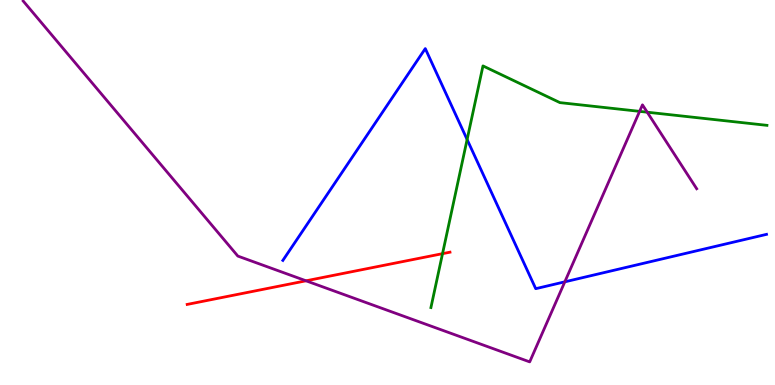[{'lines': ['blue', 'red'], 'intersections': []}, {'lines': ['green', 'red'], 'intersections': [{'x': 5.71, 'y': 3.41}]}, {'lines': ['purple', 'red'], 'intersections': [{'x': 3.95, 'y': 2.71}]}, {'lines': ['blue', 'green'], 'intersections': [{'x': 6.03, 'y': 6.38}]}, {'lines': ['blue', 'purple'], 'intersections': [{'x': 7.29, 'y': 2.68}]}, {'lines': ['green', 'purple'], 'intersections': [{'x': 8.25, 'y': 7.11}, {'x': 8.35, 'y': 7.09}]}]